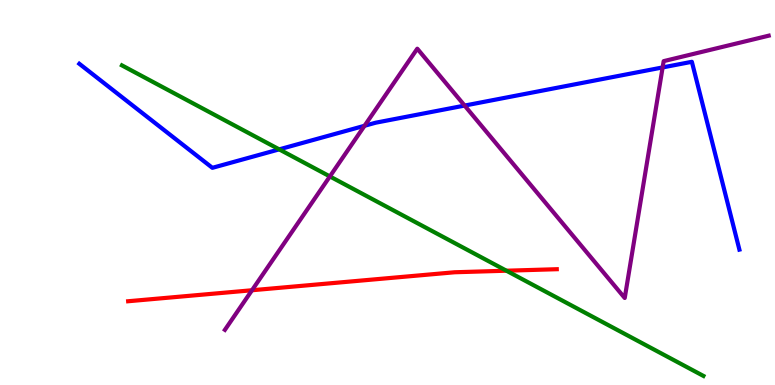[{'lines': ['blue', 'red'], 'intersections': []}, {'lines': ['green', 'red'], 'intersections': [{'x': 6.53, 'y': 2.97}]}, {'lines': ['purple', 'red'], 'intersections': [{'x': 3.25, 'y': 2.46}]}, {'lines': ['blue', 'green'], 'intersections': [{'x': 3.6, 'y': 6.12}]}, {'lines': ['blue', 'purple'], 'intersections': [{'x': 4.7, 'y': 6.73}, {'x': 6.0, 'y': 7.26}, {'x': 8.55, 'y': 8.25}]}, {'lines': ['green', 'purple'], 'intersections': [{'x': 4.26, 'y': 5.42}]}]